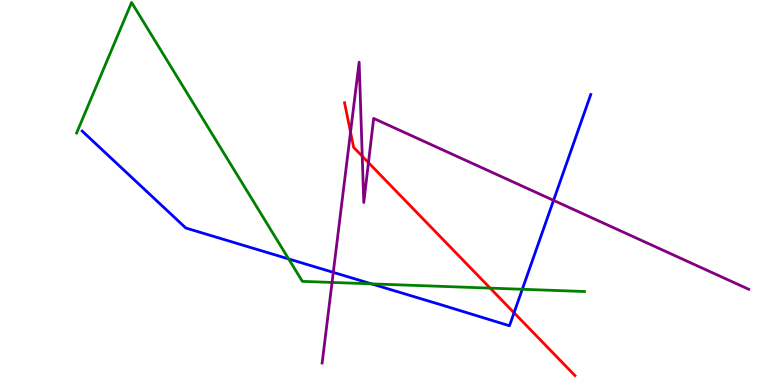[{'lines': ['blue', 'red'], 'intersections': [{'x': 6.63, 'y': 1.88}]}, {'lines': ['green', 'red'], 'intersections': [{'x': 6.32, 'y': 2.52}]}, {'lines': ['purple', 'red'], 'intersections': [{'x': 4.52, 'y': 6.57}, {'x': 4.67, 'y': 5.94}, {'x': 4.75, 'y': 5.78}]}, {'lines': ['blue', 'green'], 'intersections': [{'x': 3.72, 'y': 3.27}, {'x': 4.79, 'y': 2.63}, {'x': 6.74, 'y': 2.49}]}, {'lines': ['blue', 'purple'], 'intersections': [{'x': 4.3, 'y': 2.93}, {'x': 7.14, 'y': 4.8}]}, {'lines': ['green', 'purple'], 'intersections': [{'x': 4.28, 'y': 2.66}]}]